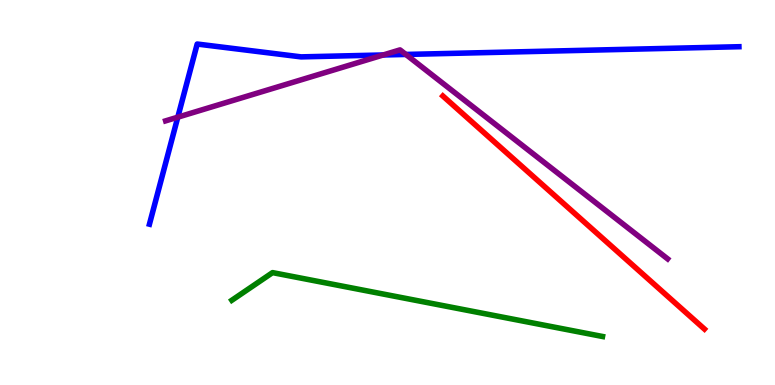[{'lines': ['blue', 'red'], 'intersections': []}, {'lines': ['green', 'red'], 'intersections': []}, {'lines': ['purple', 'red'], 'intersections': []}, {'lines': ['blue', 'green'], 'intersections': []}, {'lines': ['blue', 'purple'], 'intersections': [{'x': 2.29, 'y': 6.96}, {'x': 4.94, 'y': 8.57}, {'x': 5.24, 'y': 8.59}]}, {'lines': ['green', 'purple'], 'intersections': []}]